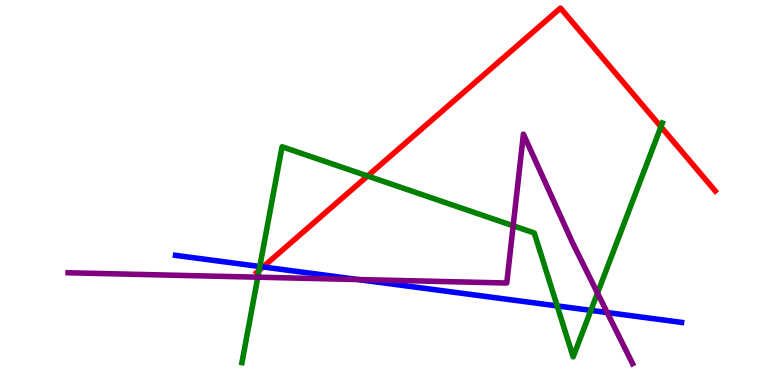[{'lines': ['blue', 'red'], 'intersections': [{'x': 3.39, 'y': 3.07}]}, {'lines': ['green', 'red'], 'intersections': [{'x': 3.34, 'y': 2.98}, {'x': 4.74, 'y': 5.43}, {'x': 8.53, 'y': 6.71}]}, {'lines': ['purple', 'red'], 'intersections': []}, {'lines': ['blue', 'green'], 'intersections': [{'x': 3.35, 'y': 3.08}, {'x': 7.19, 'y': 2.05}, {'x': 7.62, 'y': 1.94}]}, {'lines': ['blue', 'purple'], 'intersections': [{'x': 4.62, 'y': 2.74}, {'x': 7.83, 'y': 1.88}]}, {'lines': ['green', 'purple'], 'intersections': [{'x': 3.33, 'y': 2.8}, {'x': 6.62, 'y': 4.14}, {'x': 7.71, 'y': 2.39}]}]